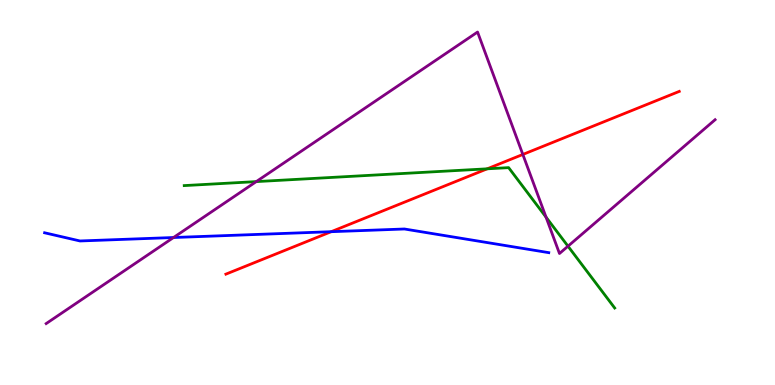[{'lines': ['blue', 'red'], 'intersections': [{'x': 4.27, 'y': 3.98}]}, {'lines': ['green', 'red'], 'intersections': [{'x': 6.29, 'y': 5.62}]}, {'lines': ['purple', 'red'], 'intersections': [{'x': 6.75, 'y': 5.99}]}, {'lines': ['blue', 'green'], 'intersections': []}, {'lines': ['blue', 'purple'], 'intersections': [{'x': 2.24, 'y': 3.83}]}, {'lines': ['green', 'purple'], 'intersections': [{'x': 3.31, 'y': 5.28}, {'x': 7.05, 'y': 4.36}, {'x': 7.33, 'y': 3.61}]}]